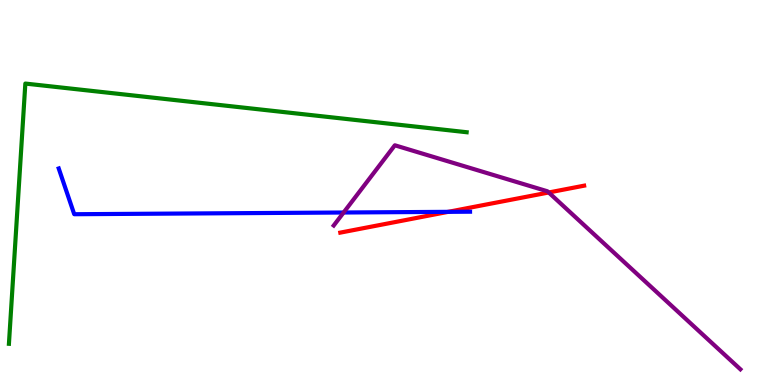[{'lines': ['blue', 'red'], 'intersections': [{'x': 5.78, 'y': 4.5}]}, {'lines': ['green', 'red'], 'intersections': []}, {'lines': ['purple', 'red'], 'intersections': [{'x': 7.08, 'y': 5.0}]}, {'lines': ['blue', 'green'], 'intersections': []}, {'lines': ['blue', 'purple'], 'intersections': [{'x': 4.43, 'y': 4.48}]}, {'lines': ['green', 'purple'], 'intersections': []}]